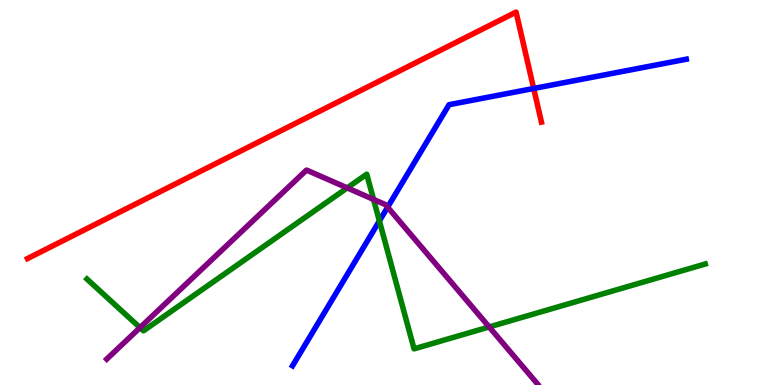[{'lines': ['blue', 'red'], 'intersections': [{'x': 6.89, 'y': 7.7}]}, {'lines': ['green', 'red'], 'intersections': []}, {'lines': ['purple', 'red'], 'intersections': []}, {'lines': ['blue', 'green'], 'intersections': [{'x': 4.9, 'y': 4.26}]}, {'lines': ['blue', 'purple'], 'intersections': [{'x': 5.0, 'y': 4.62}]}, {'lines': ['green', 'purple'], 'intersections': [{'x': 1.81, 'y': 1.49}, {'x': 4.48, 'y': 5.12}, {'x': 4.82, 'y': 4.82}, {'x': 6.31, 'y': 1.51}]}]